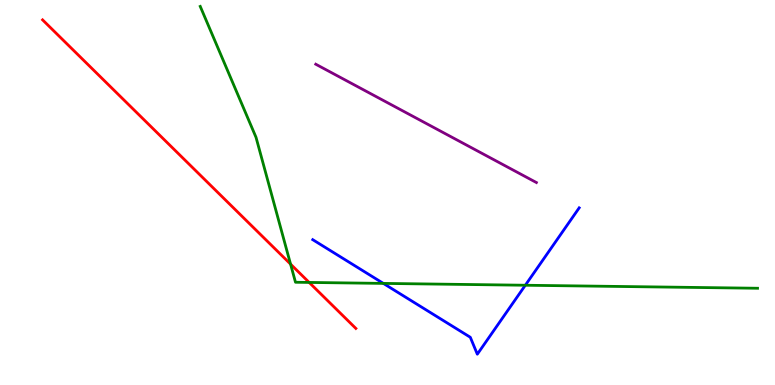[{'lines': ['blue', 'red'], 'intersections': []}, {'lines': ['green', 'red'], 'intersections': [{'x': 3.75, 'y': 3.14}, {'x': 3.99, 'y': 2.66}]}, {'lines': ['purple', 'red'], 'intersections': []}, {'lines': ['blue', 'green'], 'intersections': [{'x': 4.95, 'y': 2.64}, {'x': 6.78, 'y': 2.59}]}, {'lines': ['blue', 'purple'], 'intersections': []}, {'lines': ['green', 'purple'], 'intersections': []}]